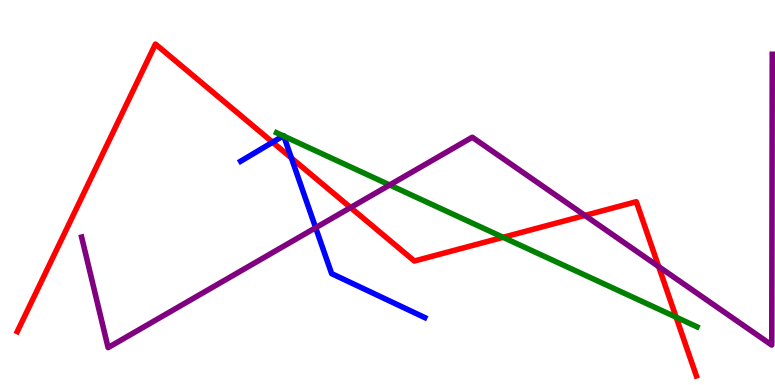[{'lines': ['blue', 'red'], 'intersections': [{'x': 3.52, 'y': 6.31}, {'x': 3.76, 'y': 5.9}]}, {'lines': ['green', 'red'], 'intersections': [{'x': 6.49, 'y': 3.84}, {'x': 8.72, 'y': 1.76}]}, {'lines': ['purple', 'red'], 'intersections': [{'x': 4.52, 'y': 4.61}, {'x': 7.55, 'y': 4.4}, {'x': 8.5, 'y': 3.07}]}, {'lines': ['blue', 'green'], 'intersections': [{'x': 3.66, 'y': 6.47}, {'x': 3.66, 'y': 6.46}]}, {'lines': ['blue', 'purple'], 'intersections': [{'x': 4.07, 'y': 4.09}]}, {'lines': ['green', 'purple'], 'intersections': [{'x': 5.03, 'y': 5.2}]}]